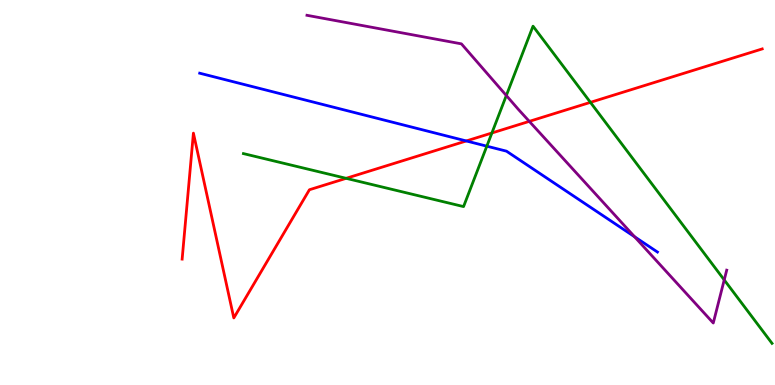[{'lines': ['blue', 'red'], 'intersections': [{'x': 6.02, 'y': 6.34}]}, {'lines': ['green', 'red'], 'intersections': [{'x': 4.47, 'y': 5.37}, {'x': 6.35, 'y': 6.55}, {'x': 7.62, 'y': 7.34}]}, {'lines': ['purple', 'red'], 'intersections': [{'x': 6.83, 'y': 6.85}]}, {'lines': ['blue', 'green'], 'intersections': [{'x': 6.28, 'y': 6.2}]}, {'lines': ['blue', 'purple'], 'intersections': [{'x': 8.19, 'y': 3.85}]}, {'lines': ['green', 'purple'], 'intersections': [{'x': 6.53, 'y': 7.52}, {'x': 9.34, 'y': 2.73}]}]